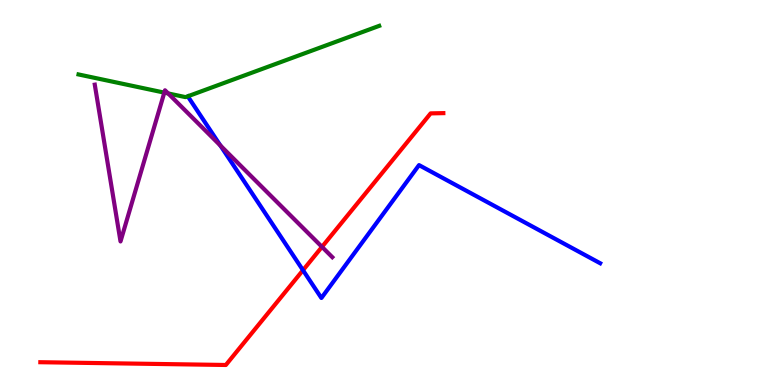[{'lines': ['blue', 'red'], 'intersections': [{'x': 3.91, 'y': 2.98}]}, {'lines': ['green', 'red'], 'intersections': []}, {'lines': ['purple', 'red'], 'intersections': [{'x': 4.15, 'y': 3.59}]}, {'lines': ['blue', 'green'], 'intersections': []}, {'lines': ['blue', 'purple'], 'intersections': [{'x': 2.84, 'y': 6.22}]}, {'lines': ['green', 'purple'], 'intersections': [{'x': 2.12, 'y': 7.59}, {'x': 2.17, 'y': 7.57}]}]